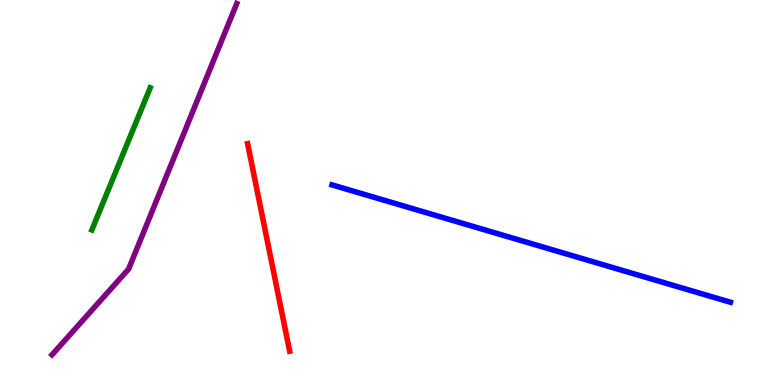[{'lines': ['blue', 'red'], 'intersections': []}, {'lines': ['green', 'red'], 'intersections': []}, {'lines': ['purple', 'red'], 'intersections': []}, {'lines': ['blue', 'green'], 'intersections': []}, {'lines': ['blue', 'purple'], 'intersections': []}, {'lines': ['green', 'purple'], 'intersections': []}]